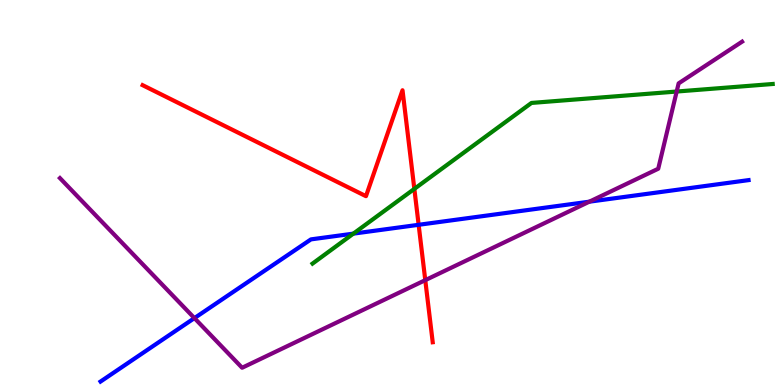[{'lines': ['blue', 'red'], 'intersections': [{'x': 5.4, 'y': 4.16}]}, {'lines': ['green', 'red'], 'intersections': [{'x': 5.35, 'y': 5.09}]}, {'lines': ['purple', 'red'], 'intersections': [{'x': 5.49, 'y': 2.72}]}, {'lines': ['blue', 'green'], 'intersections': [{'x': 4.56, 'y': 3.93}]}, {'lines': ['blue', 'purple'], 'intersections': [{'x': 2.51, 'y': 1.74}, {'x': 7.6, 'y': 4.76}]}, {'lines': ['green', 'purple'], 'intersections': [{'x': 8.73, 'y': 7.62}]}]